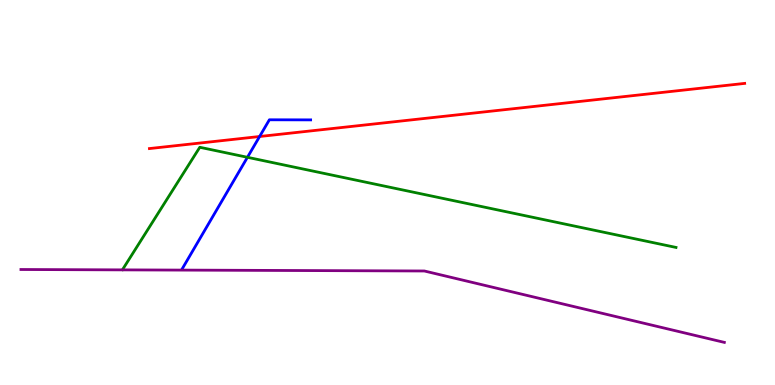[{'lines': ['blue', 'red'], 'intersections': [{'x': 3.35, 'y': 6.45}]}, {'lines': ['green', 'red'], 'intersections': []}, {'lines': ['purple', 'red'], 'intersections': []}, {'lines': ['blue', 'green'], 'intersections': [{'x': 3.19, 'y': 5.91}]}, {'lines': ['blue', 'purple'], 'intersections': []}, {'lines': ['green', 'purple'], 'intersections': []}]